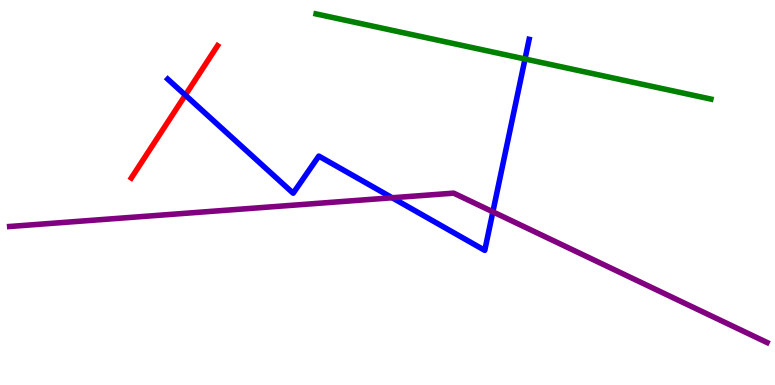[{'lines': ['blue', 'red'], 'intersections': [{'x': 2.39, 'y': 7.53}]}, {'lines': ['green', 'red'], 'intersections': []}, {'lines': ['purple', 'red'], 'intersections': []}, {'lines': ['blue', 'green'], 'intersections': [{'x': 6.77, 'y': 8.47}]}, {'lines': ['blue', 'purple'], 'intersections': [{'x': 5.06, 'y': 4.86}, {'x': 6.36, 'y': 4.5}]}, {'lines': ['green', 'purple'], 'intersections': []}]